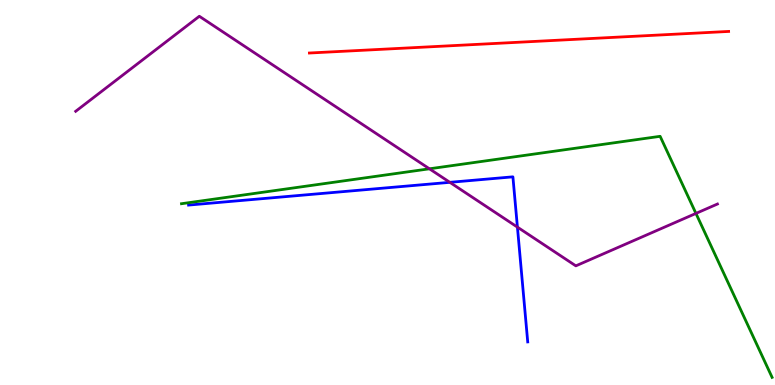[{'lines': ['blue', 'red'], 'intersections': []}, {'lines': ['green', 'red'], 'intersections': []}, {'lines': ['purple', 'red'], 'intersections': []}, {'lines': ['blue', 'green'], 'intersections': []}, {'lines': ['blue', 'purple'], 'intersections': [{'x': 5.8, 'y': 5.26}, {'x': 6.68, 'y': 4.1}]}, {'lines': ['green', 'purple'], 'intersections': [{'x': 5.54, 'y': 5.62}, {'x': 8.98, 'y': 4.46}]}]